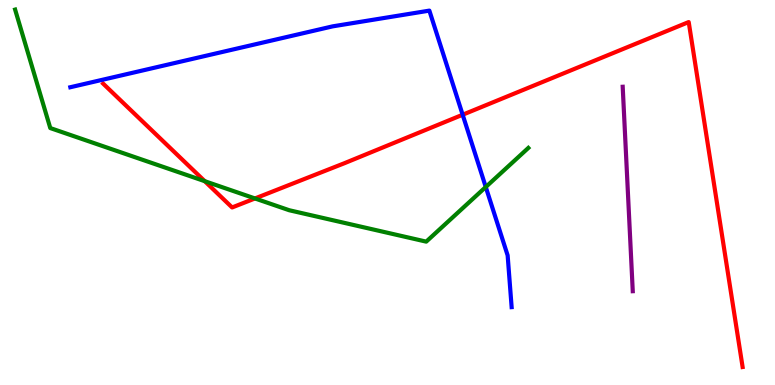[{'lines': ['blue', 'red'], 'intersections': [{'x': 5.97, 'y': 7.02}]}, {'lines': ['green', 'red'], 'intersections': [{'x': 2.64, 'y': 5.29}, {'x': 3.29, 'y': 4.85}]}, {'lines': ['purple', 'red'], 'intersections': []}, {'lines': ['blue', 'green'], 'intersections': [{'x': 6.27, 'y': 5.14}]}, {'lines': ['blue', 'purple'], 'intersections': []}, {'lines': ['green', 'purple'], 'intersections': []}]